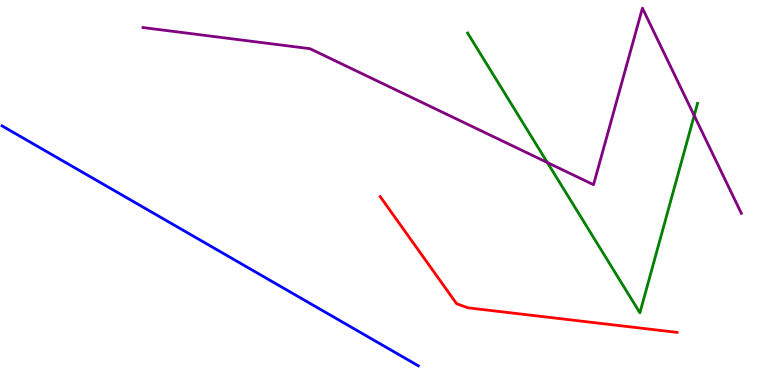[{'lines': ['blue', 'red'], 'intersections': []}, {'lines': ['green', 'red'], 'intersections': []}, {'lines': ['purple', 'red'], 'intersections': []}, {'lines': ['blue', 'green'], 'intersections': []}, {'lines': ['blue', 'purple'], 'intersections': []}, {'lines': ['green', 'purple'], 'intersections': [{'x': 7.06, 'y': 5.78}, {'x': 8.96, 'y': 7.0}]}]